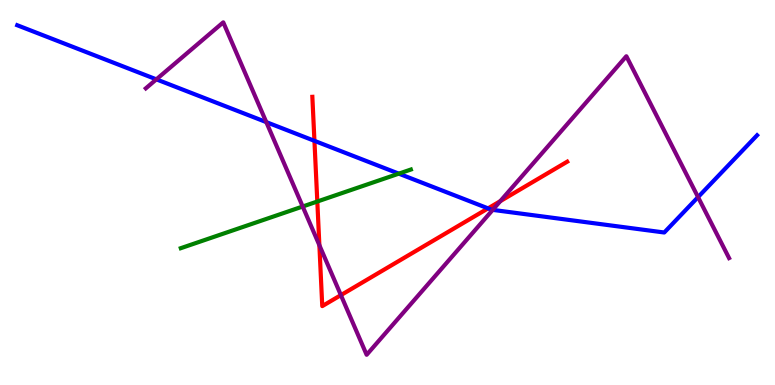[{'lines': ['blue', 'red'], 'intersections': [{'x': 4.06, 'y': 6.34}, {'x': 6.3, 'y': 4.59}]}, {'lines': ['green', 'red'], 'intersections': [{'x': 4.09, 'y': 4.77}]}, {'lines': ['purple', 'red'], 'intersections': [{'x': 4.12, 'y': 3.63}, {'x': 4.4, 'y': 2.33}, {'x': 6.46, 'y': 4.78}]}, {'lines': ['blue', 'green'], 'intersections': [{'x': 5.15, 'y': 5.49}]}, {'lines': ['blue', 'purple'], 'intersections': [{'x': 2.02, 'y': 7.94}, {'x': 3.44, 'y': 6.83}, {'x': 6.36, 'y': 4.55}, {'x': 9.01, 'y': 4.88}]}, {'lines': ['green', 'purple'], 'intersections': [{'x': 3.91, 'y': 4.64}]}]